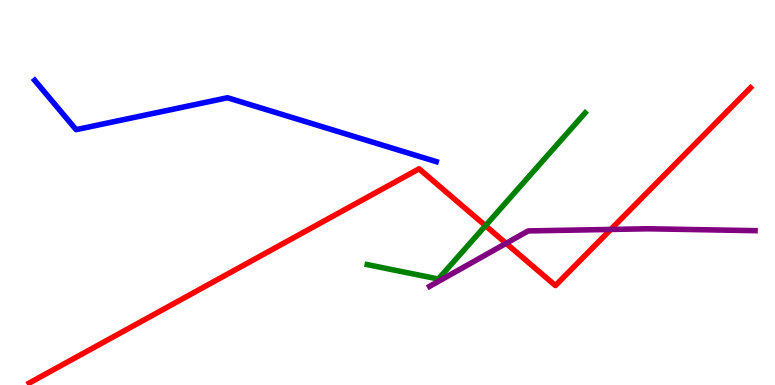[{'lines': ['blue', 'red'], 'intersections': []}, {'lines': ['green', 'red'], 'intersections': [{'x': 6.26, 'y': 4.14}]}, {'lines': ['purple', 'red'], 'intersections': [{'x': 6.53, 'y': 3.68}, {'x': 7.88, 'y': 4.04}]}, {'lines': ['blue', 'green'], 'intersections': []}, {'lines': ['blue', 'purple'], 'intersections': []}, {'lines': ['green', 'purple'], 'intersections': []}]